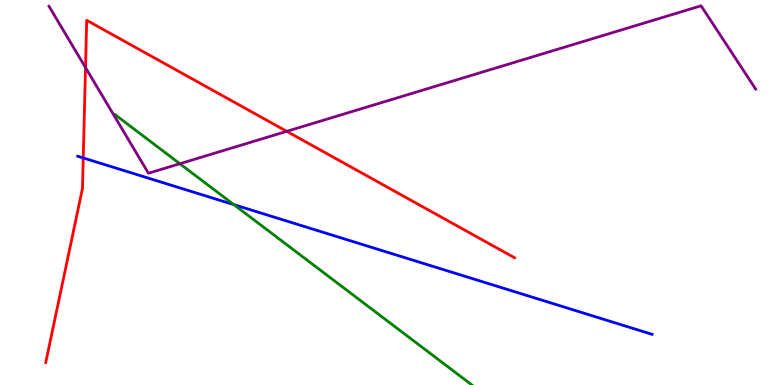[{'lines': ['blue', 'red'], 'intersections': [{'x': 1.07, 'y': 5.9}]}, {'lines': ['green', 'red'], 'intersections': []}, {'lines': ['purple', 'red'], 'intersections': [{'x': 1.1, 'y': 8.24}, {'x': 3.7, 'y': 6.59}]}, {'lines': ['blue', 'green'], 'intersections': [{'x': 3.02, 'y': 4.68}]}, {'lines': ['blue', 'purple'], 'intersections': []}, {'lines': ['green', 'purple'], 'intersections': [{'x': 2.32, 'y': 5.75}]}]